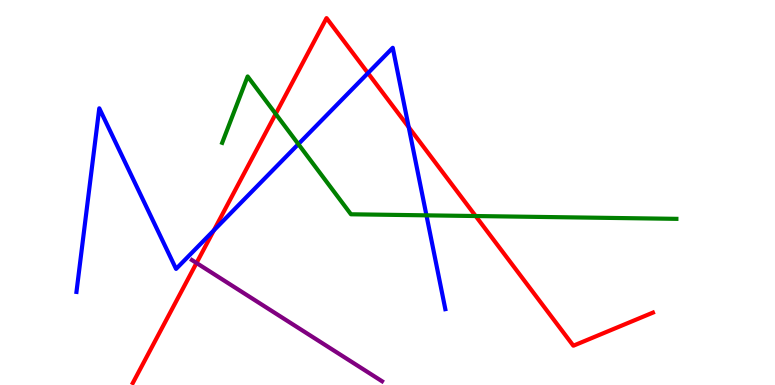[{'lines': ['blue', 'red'], 'intersections': [{'x': 2.76, 'y': 4.02}, {'x': 4.75, 'y': 8.1}, {'x': 5.27, 'y': 6.7}]}, {'lines': ['green', 'red'], 'intersections': [{'x': 3.56, 'y': 7.04}, {'x': 6.14, 'y': 4.39}]}, {'lines': ['purple', 'red'], 'intersections': [{'x': 2.54, 'y': 3.17}]}, {'lines': ['blue', 'green'], 'intersections': [{'x': 3.85, 'y': 6.26}, {'x': 5.5, 'y': 4.41}]}, {'lines': ['blue', 'purple'], 'intersections': []}, {'lines': ['green', 'purple'], 'intersections': []}]